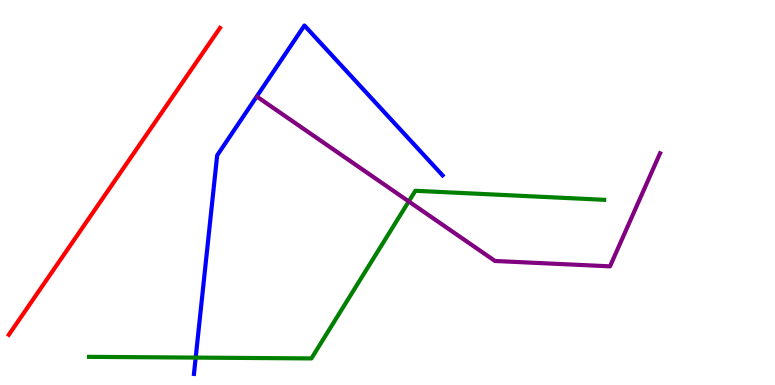[{'lines': ['blue', 'red'], 'intersections': []}, {'lines': ['green', 'red'], 'intersections': []}, {'lines': ['purple', 'red'], 'intersections': []}, {'lines': ['blue', 'green'], 'intersections': [{'x': 2.53, 'y': 0.712}]}, {'lines': ['blue', 'purple'], 'intersections': []}, {'lines': ['green', 'purple'], 'intersections': [{'x': 5.27, 'y': 4.77}]}]